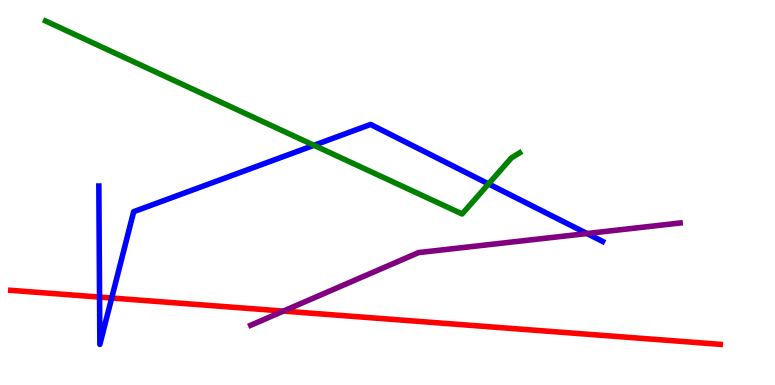[{'lines': ['blue', 'red'], 'intersections': [{'x': 1.28, 'y': 2.28}, {'x': 1.44, 'y': 2.26}]}, {'lines': ['green', 'red'], 'intersections': []}, {'lines': ['purple', 'red'], 'intersections': [{'x': 3.66, 'y': 1.92}]}, {'lines': ['blue', 'green'], 'intersections': [{'x': 4.05, 'y': 6.23}, {'x': 6.3, 'y': 5.22}]}, {'lines': ['blue', 'purple'], 'intersections': [{'x': 7.57, 'y': 3.93}]}, {'lines': ['green', 'purple'], 'intersections': []}]